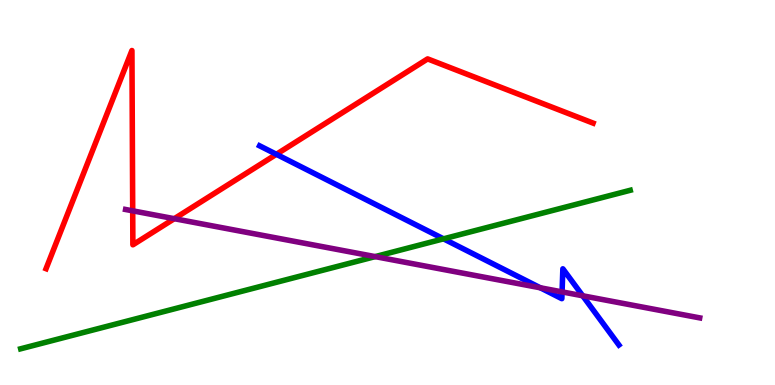[{'lines': ['blue', 'red'], 'intersections': [{'x': 3.57, 'y': 5.99}]}, {'lines': ['green', 'red'], 'intersections': []}, {'lines': ['purple', 'red'], 'intersections': [{'x': 1.71, 'y': 4.52}, {'x': 2.25, 'y': 4.32}]}, {'lines': ['blue', 'green'], 'intersections': [{'x': 5.72, 'y': 3.8}]}, {'lines': ['blue', 'purple'], 'intersections': [{'x': 6.97, 'y': 2.53}, {'x': 7.25, 'y': 2.42}, {'x': 7.52, 'y': 2.32}]}, {'lines': ['green', 'purple'], 'intersections': [{'x': 4.84, 'y': 3.33}]}]